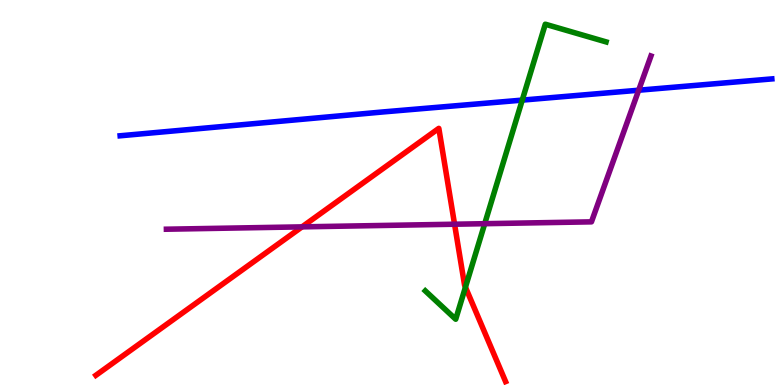[{'lines': ['blue', 'red'], 'intersections': []}, {'lines': ['green', 'red'], 'intersections': [{'x': 6.01, 'y': 2.54}]}, {'lines': ['purple', 'red'], 'intersections': [{'x': 3.9, 'y': 4.11}, {'x': 5.87, 'y': 4.18}]}, {'lines': ['blue', 'green'], 'intersections': [{'x': 6.74, 'y': 7.4}]}, {'lines': ['blue', 'purple'], 'intersections': [{'x': 8.24, 'y': 7.66}]}, {'lines': ['green', 'purple'], 'intersections': [{'x': 6.25, 'y': 4.19}]}]